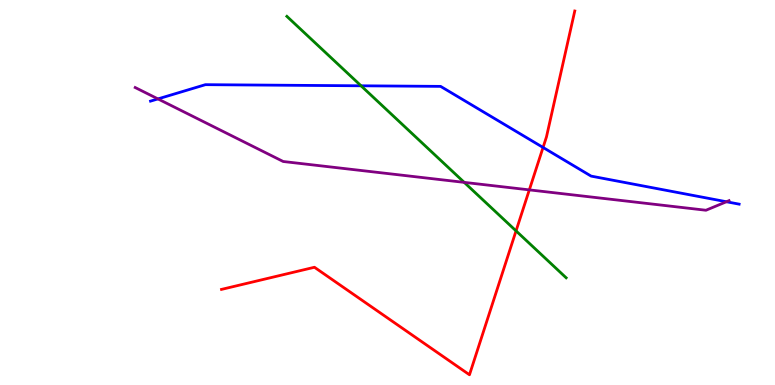[{'lines': ['blue', 'red'], 'intersections': [{'x': 7.01, 'y': 6.17}]}, {'lines': ['green', 'red'], 'intersections': [{'x': 6.66, 'y': 4.0}]}, {'lines': ['purple', 'red'], 'intersections': [{'x': 6.83, 'y': 5.07}]}, {'lines': ['blue', 'green'], 'intersections': [{'x': 4.66, 'y': 7.77}]}, {'lines': ['blue', 'purple'], 'intersections': [{'x': 2.04, 'y': 7.43}, {'x': 9.37, 'y': 4.76}]}, {'lines': ['green', 'purple'], 'intersections': [{'x': 5.99, 'y': 5.26}]}]